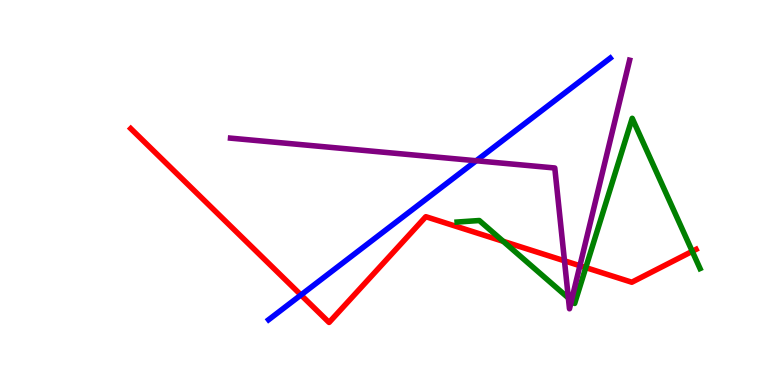[{'lines': ['blue', 'red'], 'intersections': [{'x': 3.88, 'y': 2.34}]}, {'lines': ['green', 'red'], 'intersections': [{'x': 6.49, 'y': 3.73}, {'x': 7.56, 'y': 3.05}, {'x': 8.93, 'y': 3.47}]}, {'lines': ['purple', 'red'], 'intersections': [{'x': 7.28, 'y': 3.23}, {'x': 7.48, 'y': 3.1}]}, {'lines': ['blue', 'green'], 'intersections': []}, {'lines': ['blue', 'purple'], 'intersections': [{'x': 6.14, 'y': 5.82}]}, {'lines': ['green', 'purple'], 'intersections': [{'x': 7.33, 'y': 2.26}, {'x': 7.37, 'y': 2.19}]}]